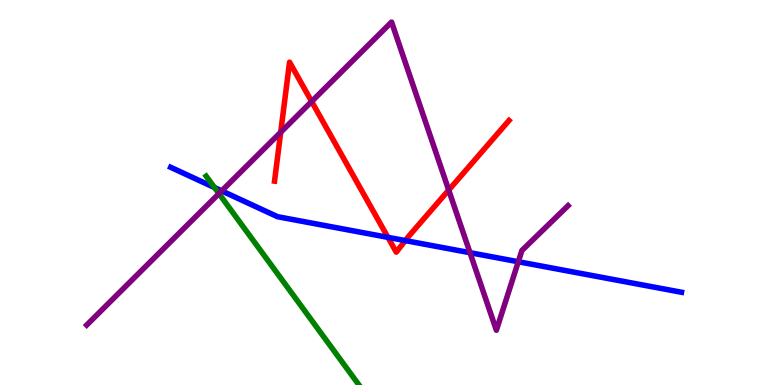[{'lines': ['blue', 'red'], 'intersections': [{'x': 5.01, 'y': 3.83}, {'x': 5.23, 'y': 3.75}]}, {'lines': ['green', 'red'], 'intersections': []}, {'lines': ['purple', 'red'], 'intersections': [{'x': 3.62, 'y': 6.57}, {'x': 4.02, 'y': 7.36}, {'x': 5.79, 'y': 5.06}]}, {'lines': ['blue', 'green'], 'intersections': [{'x': 2.77, 'y': 5.13}]}, {'lines': ['blue', 'purple'], 'intersections': [{'x': 2.86, 'y': 5.04}, {'x': 6.06, 'y': 3.44}, {'x': 6.69, 'y': 3.2}]}, {'lines': ['green', 'purple'], 'intersections': [{'x': 2.83, 'y': 4.97}]}]